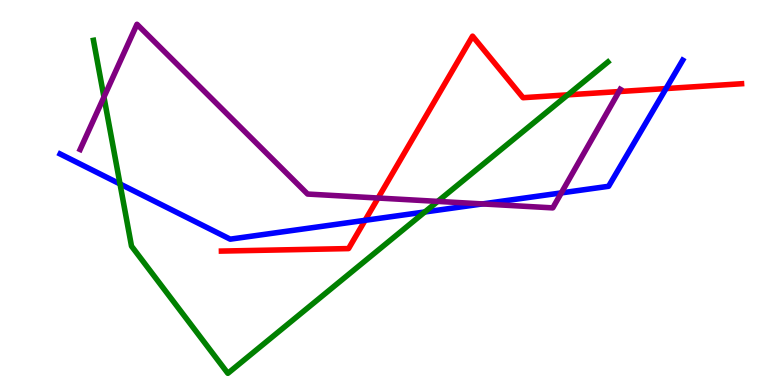[{'lines': ['blue', 'red'], 'intersections': [{'x': 4.71, 'y': 4.28}, {'x': 8.59, 'y': 7.7}]}, {'lines': ['green', 'red'], 'intersections': [{'x': 7.33, 'y': 7.54}]}, {'lines': ['purple', 'red'], 'intersections': [{'x': 4.88, 'y': 4.86}, {'x': 7.99, 'y': 7.62}]}, {'lines': ['blue', 'green'], 'intersections': [{'x': 1.55, 'y': 5.22}, {'x': 5.48, 'y': 4.49}]}, {'lines': ['blue', 'purple'], 'intersections': [{'x': 6.23, 'y': 4.7}, {'x': 7.24, 'y': 4.99}]}, {'lines': ['green', 'purple'], 'intersections': [{'x': 1.34, 'y': 7.48}, {'x': 5.65, 'y': 4.77}]}]